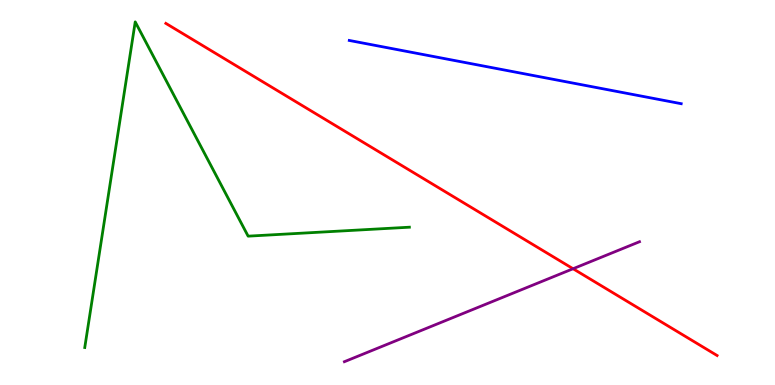[{'lines': ['blue', 'red'], 'intersections': []}, {'lines': ['green', 'red'], 'intersections': []}, {'lines': ['purple', 'red'], 'intersections': [{'x': 7.39, 'y': 3.02}]}, {'lines': ['blue', 'green'], 'intersections': []}, {'lines': ['blue', 'purple'], 'intersections': []}, {'lines': ['green', 'purple'], 'intersections': []}]